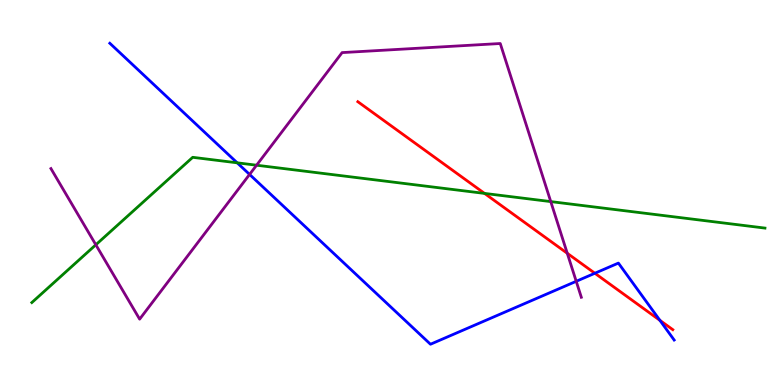[{'lines': ['blue', 'red'], 'intersections': [{'x': 7.68, 'y': 2.9}, {'x': 8.51, 'y': 1.68}]}, {'lines': ['green', 'red'], 'intersections': [{'x': 6.25, 'y': 4.98}]}, {'lines': ['purple', 'red'], 'intersections': [{'x': 7.32, 'y': 3.42}]}, {'lines': ['blue', 'green'], 'intersections': [{'x': 3.06, 'y': 5.77}]}, {'lines': ['blue', 'purple'], 'intersections': [{'x': 3.22, 'y': 5.47}, {'x': 7.44, 'y': 2.69}]}, {'lines': ['green', 'purple'], 'intersections': [{'x': 1.24, 'y': 3.64}, {'x': 3.31, 'y': 5.71}, {'x': 7.11, 'y': 4.76}]}]